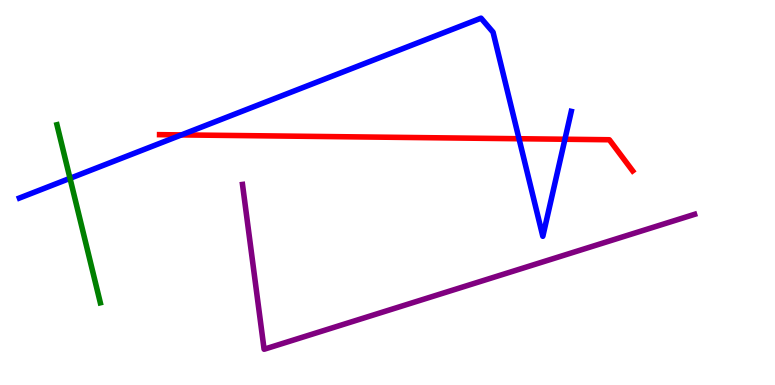[{'lines': ['blue', 'red'], 'intersections': [{'x': 2.34, 'y': 6.5}, {'x': 6.7, 'y': 6.4}, {'x': 7.29, 'y': 6.38}]}, {'lines': ['green', 'red'], 'intersections': []}, {'lines': ['purple', 'red'], 'intersections': []}, {'lines': ['blue', 'green'], 'intersections': [{'x': 0.903, 'y': 5.37}]}, {'lines': ['blue', 'purple'], 'intersections': []}, {'lines': ['green', 'purple'], 'intersections': []}]